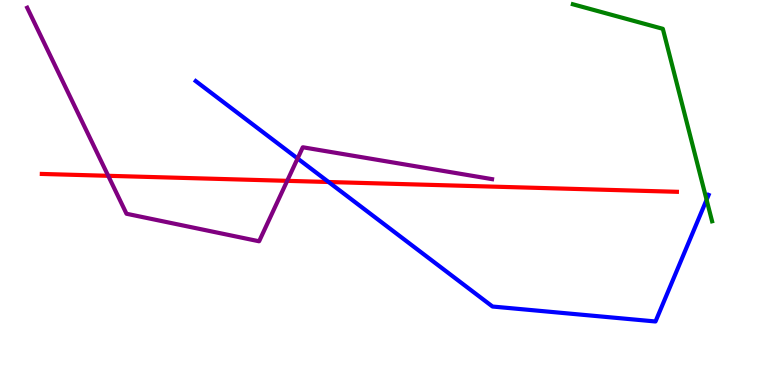[{'lines': ['blue', 'red'], 'intersections': [{'x': 4.24, 'y': 5.27}]}, {'lines': ['green', 'red'], 'intersections': []}, {'lines': ['purple', 'red'], 'intersections': [{'x': 1.4, 'y': 5.43}, {'x': 3.71, 'y': 5.3}]}, {'lines': ['blue', 'green'], 'intersections': [{'x': 9.12, 'y': 4.81}]}, {'lines': ['blue', 'purple'], 'intersections': [{'x': 3.84, 'y': 5.88}]}, {'lines': ['green', 'purple'], 'intersections': []}]